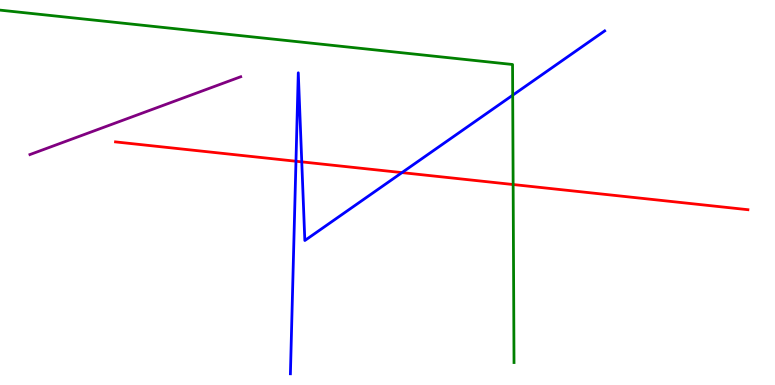[{'lines': ['blue', 'red'], 'intersections': [{'x': 3.82, 'y': 5.81}, {'x': 3.89, 'y': 5.8}, {'x': 5.19, 'y': 5.52}]}, {'lines': ['green', 'red'], 'intersections': [{'x': 6.62, 'y': 5.21}]}, {'lines': ['purple', 'red'], 'intersections': []}, {'lines': ['blue', 'green'], 'intersections': [{'x': 6.62, 'y': 7.53}]}, {'lines': ['blue', 'purple'], 'intersections': []}, {'lines': ['green', 'purple'], 'intersections': []}]